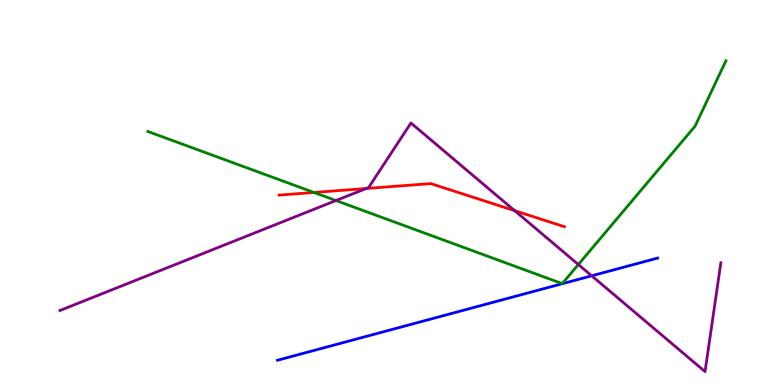[{'lines': ['blue', 'red'], 'intersections': []}, {'lines': ['green', 'red'], 'intersections': [{'x': 4.05, 'y': 5.0}]}, {'lines': ['purple', 'red'], 'intersections': [{'x': 4.72, 'y': 5.1}, {'x': 6.64, 'y': 4.53}]}, {'lines': ['blue', 'green'], 'intersections': []}, {'lines': ['blue', 'purple'], 'intersections': [{'x': 7.63, 'y': 2.84}]}, {'lines': ['green', 'purple'], 'intersections': [{'x': 4.34, 'y': 4.79}, {'x': 7.46, 'y': 3.13}]}]